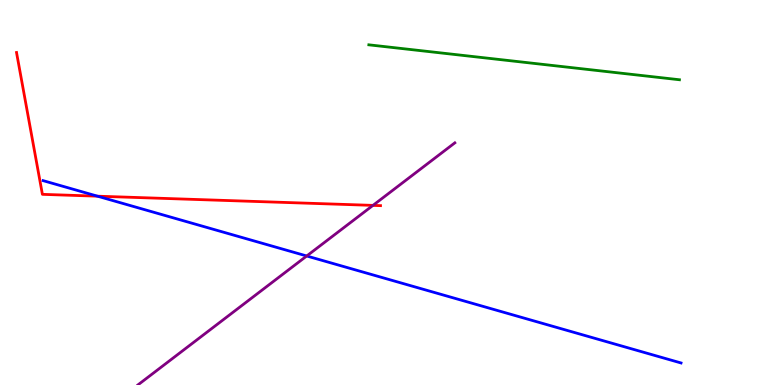[{'lines': ['blue', 'red'], 'intersections': [{'x': 1.26, 'y': 4.9}]}, {'lines': ['green', 'red'], 'intersections': []}, {'lines': ['purple', 'red'], 'intersections': [{'x': 4.81, 'y': 4.67}]}, {'lines': ['blue', 'green'], 'intersections': []}, {'lines': ['blue', 'purple'], 'intersections': [{'x': 3.96, 'y': 3.35}]}, {'lines': ['green', 'purple'], 'intersections': []}]